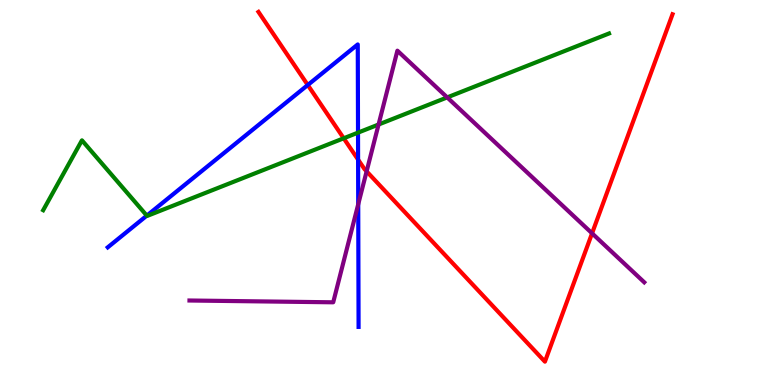[{'lines': ['blue', 'red'], 'intersections': [{'x': 3.97, 'y': 7.79}, {'x': 4.62, 'y': 5.85}]}, {'lines': ['green', 'red'], 'intersections': [{'x': 4.43, 'y': 6.41}]}, {'lines': ['purple', 'red'], 'intersections': [{'x': 4.73, 'y': 5.55}, {'x': 7.64, 'y': 3.94}]}, {'lines': ['blue', 'green'], 'intersections': [{'x': 1.89, 'y': 4.4}, {'x': 4.62, 'y': 6.56}]}, {'lines': ['blue', 'purple'], 'intersections': [{'x': 4.62, 'y': 4.69}]}, {'lines': ['green', 'purple'], 'intersections': [{'x': 4.88, 'y': 6.77}, {'x': 5.77, 'y': 7.47}]}]